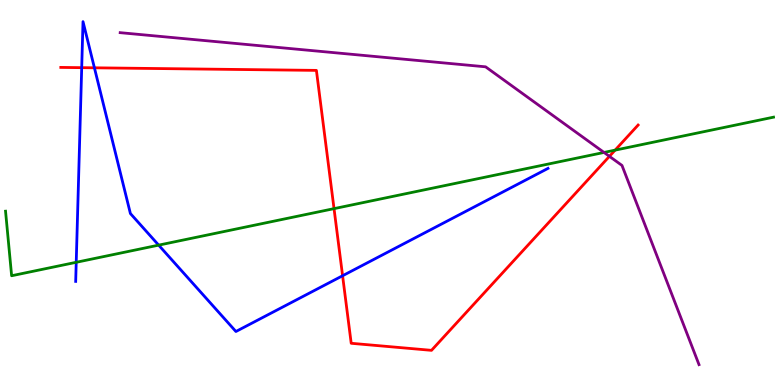[{'lines': ['blue', 'red'], 'intersections': [{'x': 1.05, 'y': 8.24}, {'x': 1.22, 'y': 8.24}, {'x': 4.42, 'y': 2.84}]}, {'lines': ['green', 'red'], 'intersections': [{'x': 4.31, 'y': 4.58}, {'x': 7.94, 'y': 6.1}]}, {'lines': ['purple', 'red'], 'intersections': [{'x': 7.86, 'y': 5.94}]}, {'lines': ['blue', 'green'], 'intersections': [{'x': 0.984, 'y': 3.19}, {'x': 2.05, 'y': 3.63}]}, {'lines': ['blue', 'purple'], 'intersections': []}, {'lines': ['green', 'purple'], 'intersections': [{'x': 7.79, 'y': 6.04}]}]